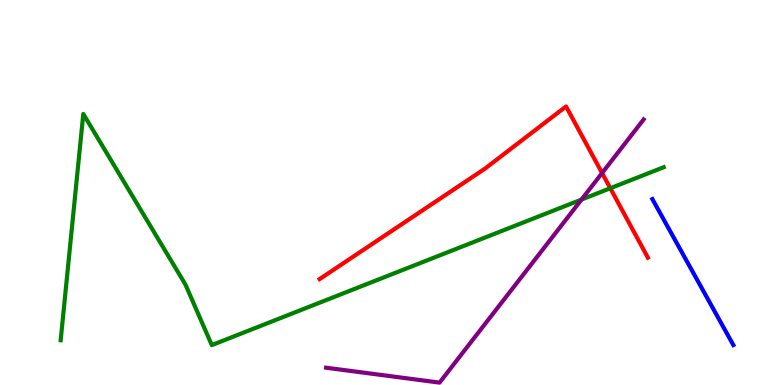[{'lines': ['blue', 'red'], 'intersections': []}, {'lines': ['green', 'red'], 'intersections': [{'x': 7.87, 'y': 5.11}]}, {'lines': ['purple', 'red'], 'intersections': [{'x': 7.77, 'y': 5.51}]}, {'lines': ['blue', 'green'], 'intersections': []}, {'lines': ['blue', 'purple'], 'intersections': []}, {'lines': ['green', 'purple'], 'intersections': [{'x': 7.5, 'y': 4.82}]}]